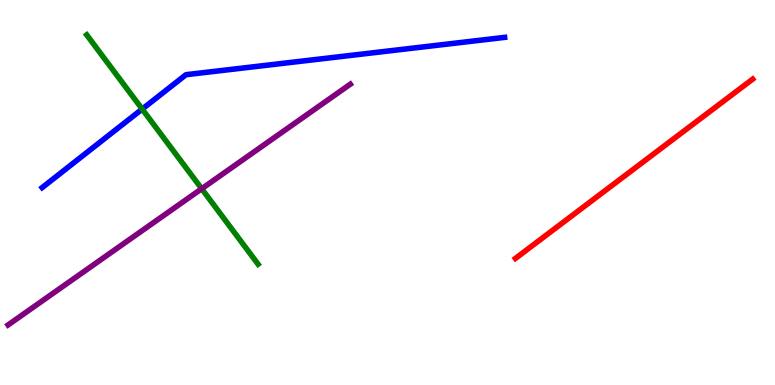[{'lines': ['blue', 'red'], 'intersections': []}, {'lines': ['green', 'red'], 'intersections': []}, {'lines': ['purple', 'red'], 'intersections': []}, {'lines': ['blue', 'green'], 'intersections': [{'x': 1.83, 'y': 7.17}]}, {'lines': ['blue', 'purple'], 'intersections': []}, {'lines': ['green', 'purple'], 'intersections': [{'x': 2.6, 'y': 5.1}]}]